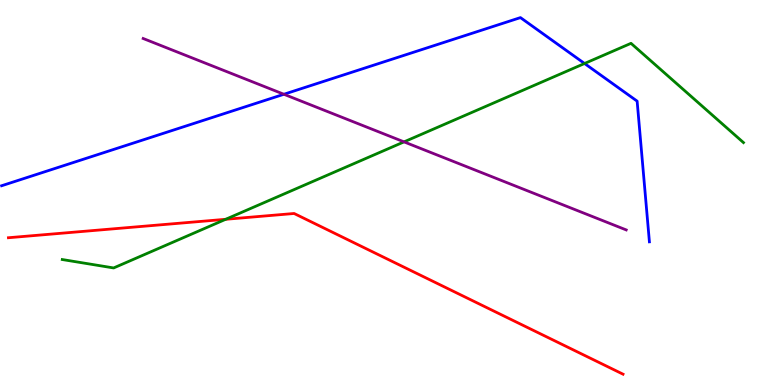[{'lines': ['blue', 'red'], 'intersections': []}, {'lines': ['green', 'red'], 'intersections': [{'x': 2.91, 'y': 4.3}]}, {'lines': ['purple', 'red'], 'intersections': []}, {'lines': ['blue', 'green'], 'intersections': [{'x': 7.54, 'y': 8.35}]}, {'lines': ['blue', 'purple'], 'intersections': [{'x': 3.66, 'y': 7.55}]}, {'lines': ['green', 'purple'], 'intersections': [{'x': 5.21, 'y': 6.32}]}]